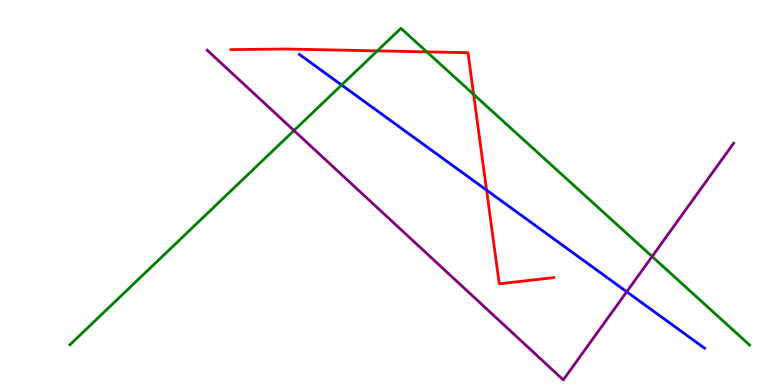[{'lines': ['blue', 'red'], 'intersections': [{'x': 6.28, 'y': 5.06}]}, {'lines': ['green', 'red'], 'intersections': [{'x': 4.87, 'y': 8.68}, {'x': 5.51, 'y': 8.65}, {'x': 6.11, 'y': 7.55}]}, {'lines': ['purple', 'red'], 'intersections': []}, {'lines': ['blue', 'green'], 'intersections': [{'x': 4.41, 'y': 7.79}]}, {'lines': ['blue', 'purple'], 'intersections': [{'x': 8.09, 'y': 2.42}]}, {'lines': ['green', 'purple'], 'intersections': [{'x': 3.79, 'y': 6.61}, {'x': 8.41, 'y': 3.34}]}]